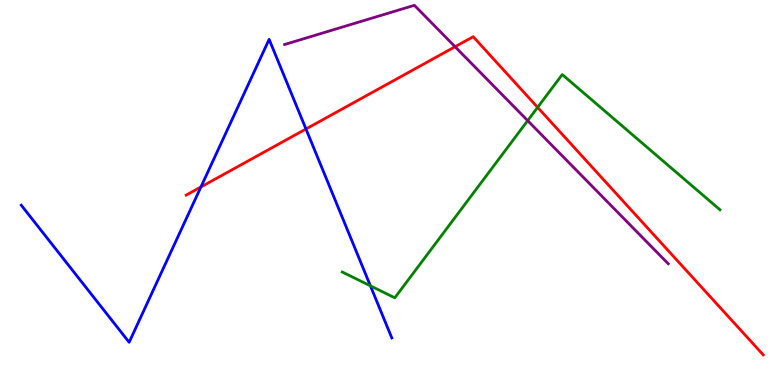[{'lines': ['blue', 'red'], 'intersections': [{'x': 2.59, 'y': 5.14}, {'x': 3.95, 'y': 6.65}]}, {'lines': ['green', 'red'], 'intersections': [{'x': 6.94, 'y': 7.21}]}, {'lines': ['purple', 'red'], 'intersections': [{'x': 5.87, 'y': 8.79}]}, {'lines': ['blue', 'green'], 'intersections': [{'x': 4.78, 'y': 2.58}]}, {'lines': ['blue', 'purple'], 'intersections': []}, {'lines': ['green', 'purple'], 'intersections': [{'x': 6.81, 'y': 6.87}]}]